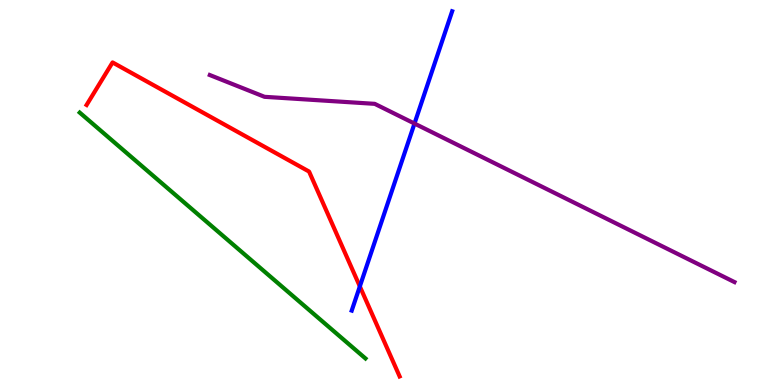[{'lines': ['blue', 'red'], 'intersections': [{'x': 4.64, 'y': 2.56}]}, {'lines': ['green', 'red'], 'intersections': []}, {'lines': ['purple', 'red'], 'intersections': []}, {'lines': ['blue', 'green'], 'intersections': []}, {'lines': ['blue', 'purple'], 'intersections': [{'x': 5.35, 'y': 6.79}]}, {'lines': ['green', 'purple'], 'intersections': []}]